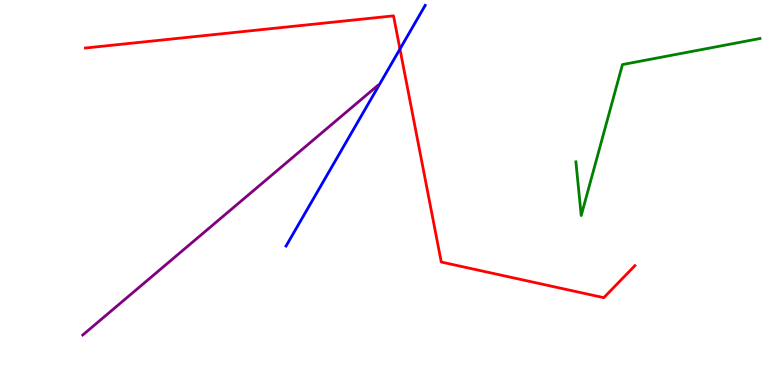[{'lines': ['blue', 'red'], 'intersections': [{'x': 5.16, 'y': 8.73}]}, {'lines': ['green', 'red'], 'intersections': []}, {'lines': ['purple', 'red'], 'intersections': []}, {'lines': ['blue', 'green'], 'intersections': []}, {'lines': ['blue', 'purple'], 'intersections': []}, {'lines': ['green', 'purple'], 'intersections': []}]